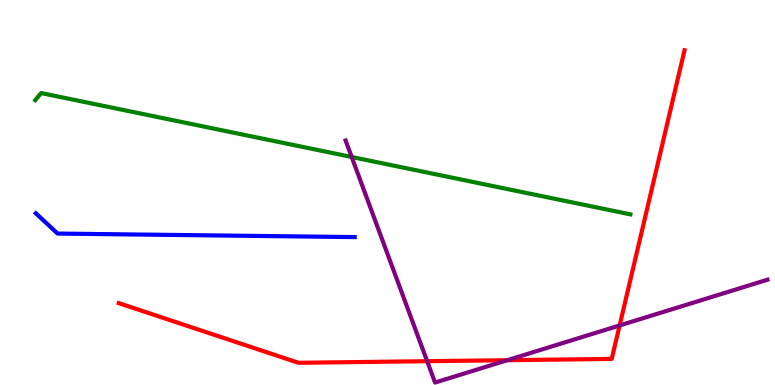[{'lines': ['blue', 'red'], 'intersections': []}, {'lines': ['green', 'red'], 'intersections': []}, {'lines': ['purple', 'red'], 'intersections': [{'x': 5.51, 'y': 0.618}, {'x': 6.55, 'y': 0.644}, {'x': 8.0, 'y': 1.55}]}, {'lines': ['blue', 'green'], 'intersections': []}, {'lines': ['blue', 'purple'], 'intersections': []}, {'lines': ['green', 'purple'], 'intersections': [{'x': 4.54, 'y': 5.92}]}]